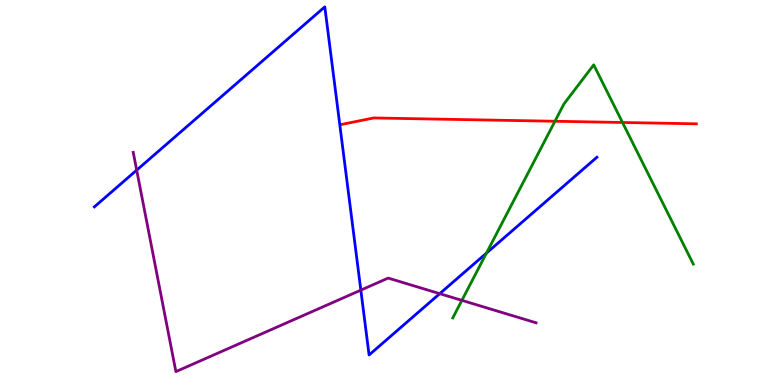[{'lines': ['blue', 'red'], 'intersections': []}, {'lines': ['green', 'red'], 'intersections': [{'x': 7.16, 'y': 6.85}, {'x': 8.03, 'y': 6.82}]}, {'lines': ['purple', 'red'], 'intersections': []}, {'lines': ['blue', 'green'], 'intersections': [{'x': 6.28, 'y': 3.43}]}, {'lines': ['blue', 'purple'], 'intersections': [{'x': 1.76, 'y': 5.58}, {'x': 4.66, 'y': 2.46}, {'x': 5.67, 'y': 2.37}]}, {'lines': ['green', 'purple'], 'intersections': [{'x': 5.96, 'y': 2.2}]}]